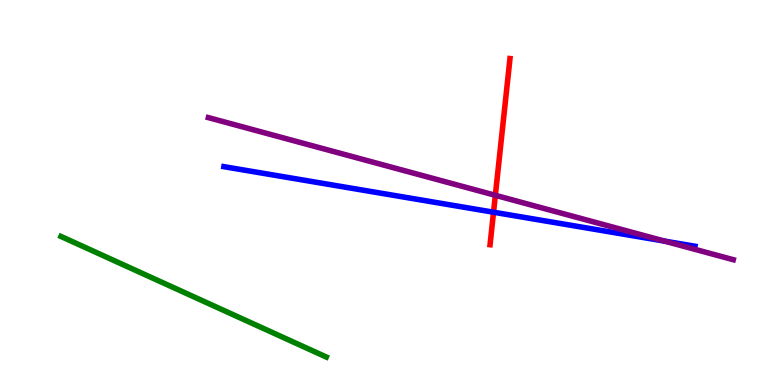[{'lines': ['blue', 'red'], 'intersections': [{'x': 6.37, 'y': 4.49}]}, {'lines': ['green', 'red'], 'intersections': []}, {'lines': ['purple', 'red'], 'intersections': [{'x': 6.39, 'y': 4.93}]}, {'lines': ['blue', 'green'], 'intersections': []}, {'lines': ['blue', 'purple'], 'intersections': [{'x': 8.58, 'y': 3.74}]}, {'lines': ['green', 'purple'], 'intersections': []}]